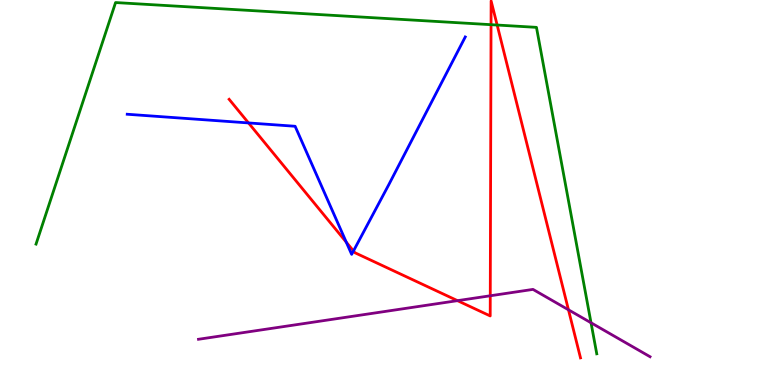[{'lines': ['blue', 'red'], 'intersections': [{'x': 3.21, 'y': 6.81}, {'x': 4.47, 'y': 3.71}, {'x': 4.56, 'y': 3.48}]}, {'lines': ['green', 'red'], 'intersections': [{'x': 6.34, 'y': 9.36}, {'x': 6.41, 'y': 9.35}]}, {'lines': ['purple', 'red'], 'intersections': [{'x': 5.9, 'y': 2.19}, {'x': 6.33, 'y': 2.32}, {'x': 7.34, 'y': 1.95}]}, {'lines': ['blue', 'green'], 'intersections': []}, {'lines': ['blue', 'purple'], 'intersections': []}, {'lines': ['green', 'purple'], 'intersections': [{'x': 7.63, 'y': 1.62}]}]